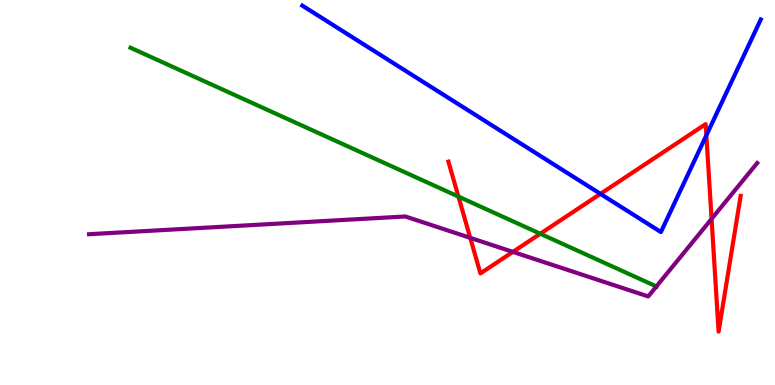[{'lines': ['blue', 'red'], 'intersections': [{'x': 7.75, 'y': 4.96}, {'x': 9.11, 'y': 6.49}]}, {'lines': ['green', 'red'], 'intersections': [{'x': 5.92, 'y': 4.89}, {'x': 6.97, 'y': 3.93}]}, {'lines': ['purple', 'red'], 'intersections': [{'x': 6.07, 'y': 3.82}, {'x': 6.62, 'y': 3.46}, {'x': 9.18, 'y': 4.31}]}, {'lines': ['blue', 'green'], 'intersections': []}, {'lines': ['blue', 'purple'], 'intersections': []}, {'lines': ['green', 'purple'], 'intersections': [{'x': 8.47, 'y': 2.56}]}]